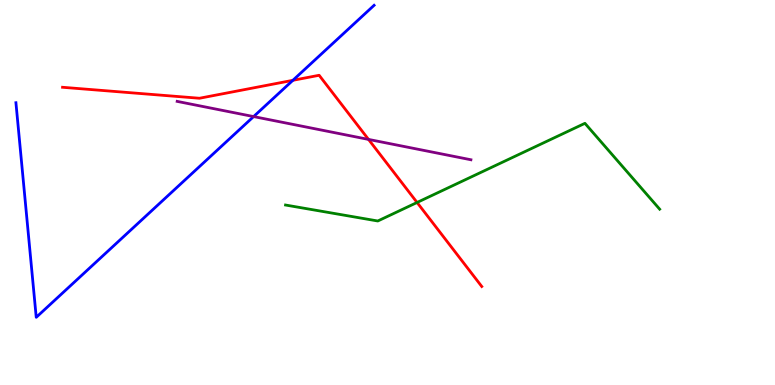[{'lines': ['blue', 'red'], 'intersections': [{'x': 3.78, 'y': 7.91}]}, {'lines': ['green', 'red'], 'intersections': [{'x': 5.38, 'y': 4.74}]}, {'lines': ['purple', 'red'], 'intersections': [{'x': 4.76, 'y': 6.38}]}, {'lines': ['blue', 'green'], 'intersections': []}, {'lines': ['blue', 'purple'], 'intersections': [{'x': 3.27, 'y': 6.97}]}, {'lines': ['green', 'purple'], 'intersections': []}]